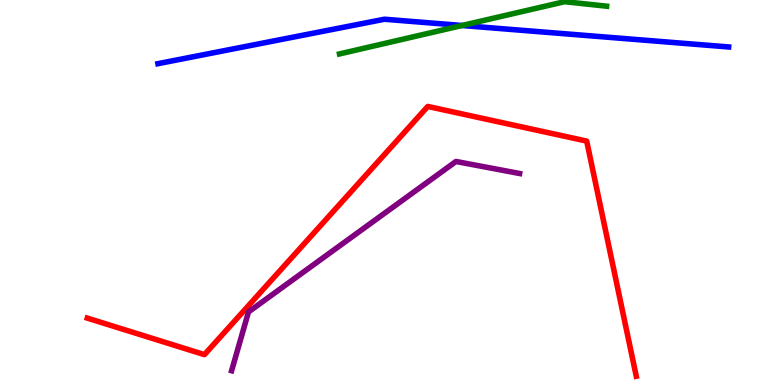[{'lines': ['blue', 'red'], 'intersections': []}, {'lines': ['green', 'red'], 'intersections': []}, {'lines': ['purple', 'red'], 'intersections': []}, {'lines': ['blue', 'green'], 'intersections': [{'x': 5.96, 'y': 9.34}]}, {'lines': ['blue', 'purple'], 'intersections': []}, {'lines': ['green', 'purple'], 'intersections': []}]